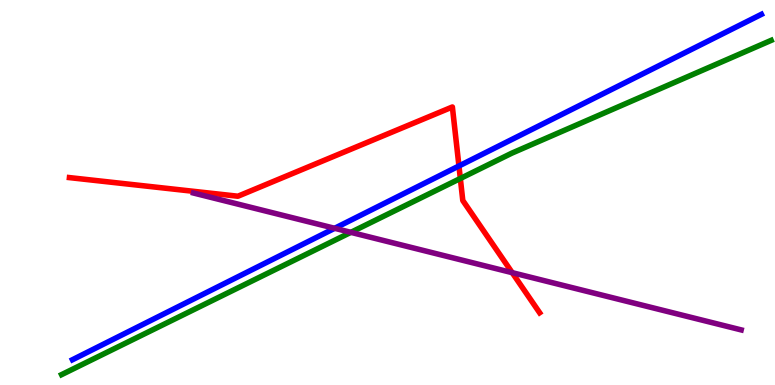[{'lines': ['blue', 'red'], 'intersections': [{'x': 5.92, 'y': 5.69}]}, {'lines': ['green', 'red'], 'intersections': [{'x': 5.94, 'y': 5.36}]}, {'lines': ['purple', 'red'], 'intersections': [{'x': 6.61, 'y': 2.92}]}, {'lines': ['blue', 'green'], 'intersections': []}, {'lines': ['blue', 'purple'], 'intersections': [{'x': 4.32, 'y': 4.07}]}, {'lines': ['green', 'purple'], 'intersections': [{'x': 4.53, 'y': 3.97}]}]